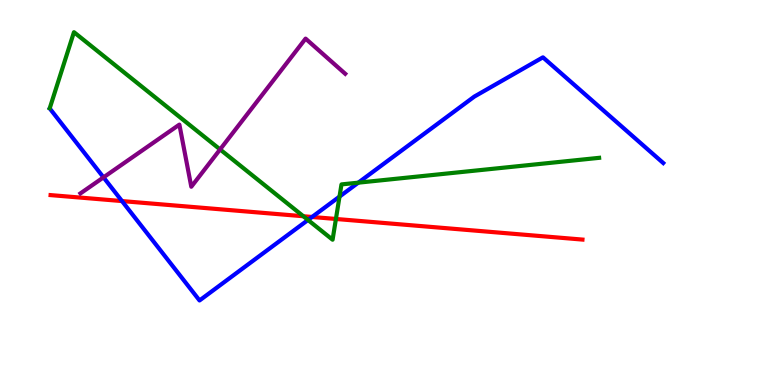[{'lines': ['blue', 'red'], 'intersections': [{'x': 1.57, 'y': 4.78}, {'x': 4.03, 'y': 4.36}]}, {'lines': ['green', 'red'], 'intersections': [{'x': 3.91, 'y': 4.38}, {'x': 4.33, 'y': 4.31}]}, {'lines': ['purple', 'red'], 'intersections': []}, {'lines': ['blue', 'green'], 'intersections': [{'x': 3.97, 'y': 4.29}, {'x': 4.38, 'y': 4.89}, {'x': 4.62, 'y': 5.26}]}, {'lines': ['blue', 'purple'], 'intersections': [{'x': 1.34, 'y': 5.39}]}, {'lines': ['green', 'purple'], 'intersections': [{'x': 2.84, 'y': 6.12}]}]